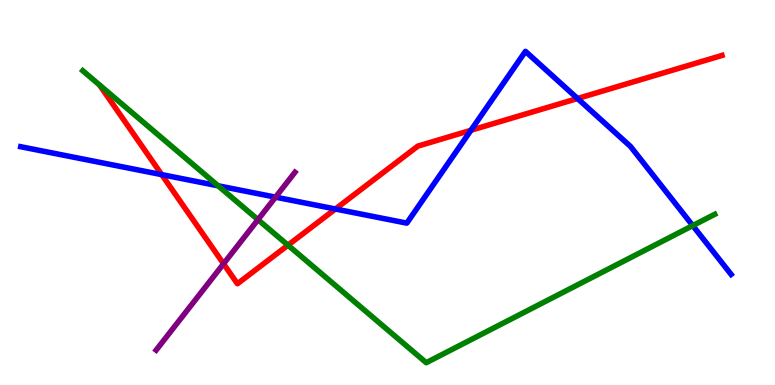[{'lines': ['blue', 'red'], 'intersections': [{'x': 2.09, 'y': 5.46}, {'x': 4.33, 'y': 4.57}, {'x': 6.08, 'y': 6.62}, {'x': 7.45, 'y': 7.44}]}, {'lines': ['green', 'red'], 'intersections': [{'x': 3.72, 'y': 3.63}]}, {'lines': ['purple', 'red'], 'intersections': [{'x': 2.88, 'y': 3.15}]}, {'lines': ['blue', 'green'], 'intersections': [{'x': 2.81, 'y': 5.17}, {'x': 8.94, 'y': 4.14}]}, {'lines': ['blue', 'purple'], 'intersections': [{'x': 3.56, 'y': 4.88}]}, {'lines': ['green', 'purple'], 'intersections': [{'x': 3.33, 'y': 4.29}]}]